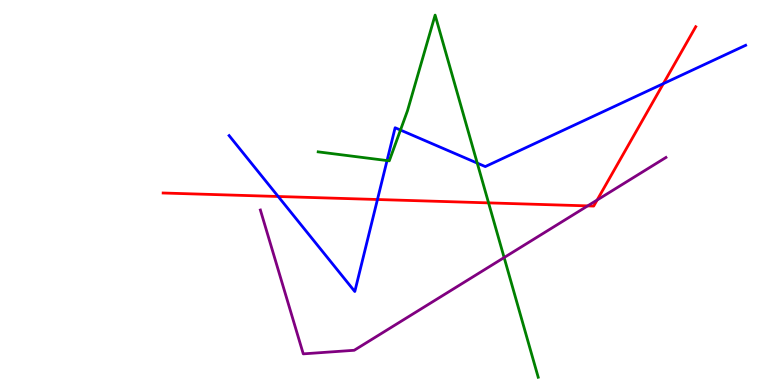[{'lines': ['blue', 'red'], 'intersections': [{'x': 3.59, 'y': 4.9}, {'x': 4.87, 'y': 4.82}, {'x': 8.56, 'y': 7.83}]}, {'lines': ['green', 'red'], 'intersections': [{'x': 6.3, 'y': 4.73}]}, {'lines': ['purple', 'red'], 'intersections': [{'x': 7.58, 'y': 4.65}, {'x': 7.71, 'y': 4.8}]}, {'lines': ['blue', 'green'], 'intersections': [{'x': 4.99, 'y': 5.83}, {'x': 5.17, 'y': 6.62}, {'x': 6.16, 'y': 5.76}]}, {'lines': ['blue', 'purple'], 'intersections': []}, {'lines': ['green', 'purple'], 'intersections': [{'x': 6.5, 'y': 3.31}]}]